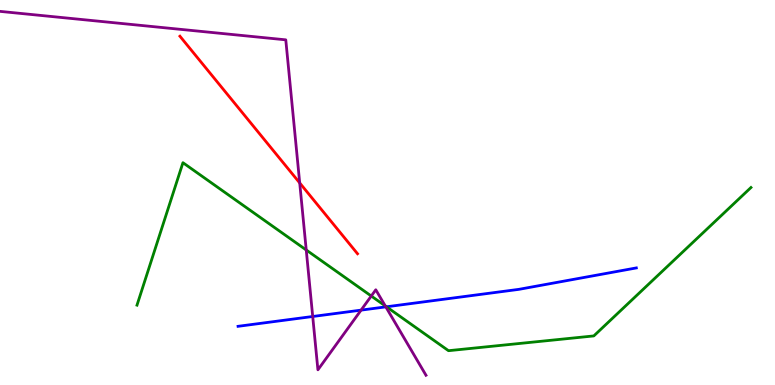[{'lines': ['blue', 'red'], 'intersections': []}, {'lines': ['green', 'red'], 'intersections': []}, {'lines': ['purple', 'red'], 'intersections': [{'x': 3.87, 'y': 5.25}]}, {'lines': ['blue', 'green'], 'intersections': [{'x': 4.99, 'y': 2.03}]}, {'lines': ['blue', 'purple'], 'intersections': [{'x': 4.04, 'y': 1.78}, {'x': 4.66, 'y': 1.94}, {'x': 4.98, 'y': 2.03}]}, {'lines': ['green', 'purple'], 'intersections': [{'x': 3.95, 'y': 3.51}, {'x': 4.79, 'y': 2.31}, {'x': 4.97, 'y': 2.05}]}]